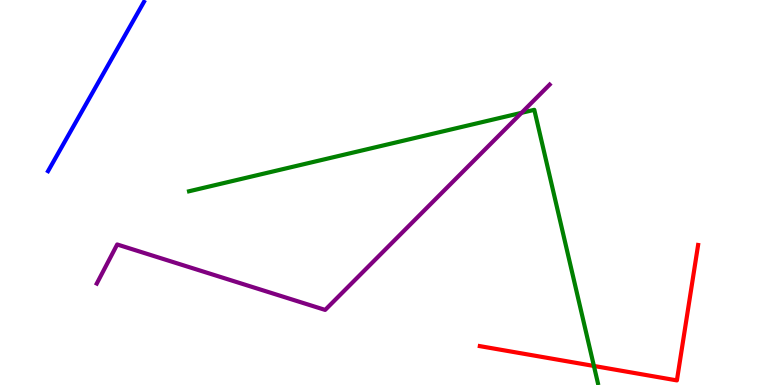[{'lines': ['blue', 'red'], 'intersections': []}, {'lines': ['green', 'red'], 'intersections': [{'x': 7.66, 'y': 0.494}]}, {'lines': ['purple', 'red'], 'intersections': []}, {'lines': ['blue', 'green'], 'intersections': []}, {'lines': ['blue', 'purple'], 'intersections': []}, {'lines': ['green', 'purple'], 'intersections': [{'x': 6.73, 'y': 7.07}]}]